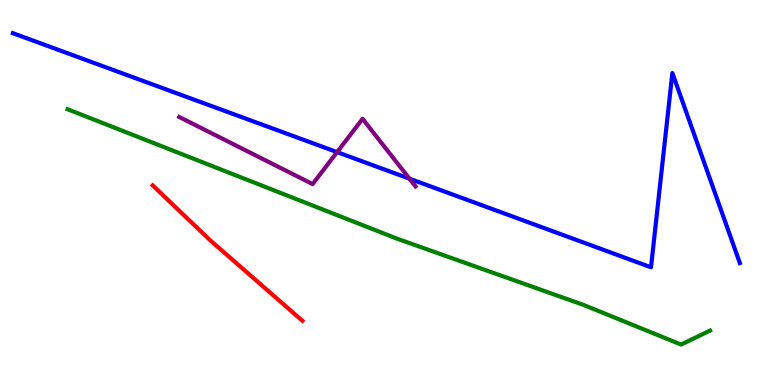[{'lines': ['blue', 'red'], 'intersections': []}, {'lines': ['green', 'red'], 'intersections': []}, {'lines': ['purple', 'red'], 'intersections': []}, {'lines': ['blue', 'green'], 'intersections': []}, {'lines': ['blue', 'purple'], 'intersections': [{'x': 4.35, 'y': 6.05}, {'x': 5.28, 'y': 5.36}]}, {'lines': ['green', 'purple'], 'intersections': []}]